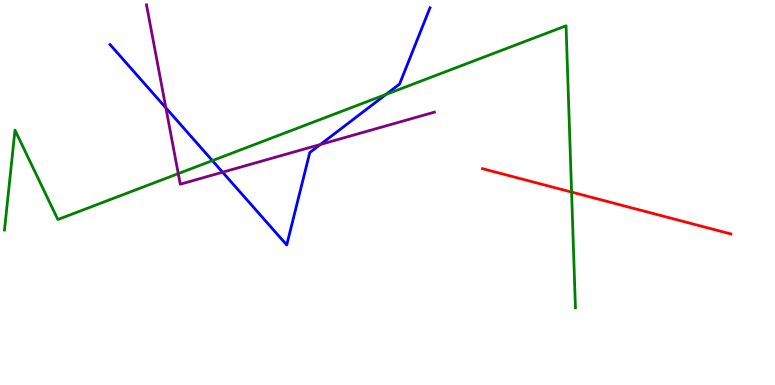[{'lines': ['blue', 'red'], 'intersections': []}, {'lines': ['green', 'red'], 'intersections': [{'x': 7.38, 'y': 5.01}]}, {'lines': ['purple', 'red'], 'intersections': []}, {'lines': ['blue', 'green'], 'intersections': [{'x': 2.74, 'y': 5.83}, {'x': 4.98, 'y': 7.55}]}, {'lines': ['blue', 'purple'], 'intersections': [{'x': 2.14, 'y': 7.2}, {'x': 2.87, 'y': 5.53}, {'x': 4.13, 'y': 6.25}]}, {'lines': ['green', 'purple'], 'intersections': [{'x': 2.3, 'y': 5.49}]}]